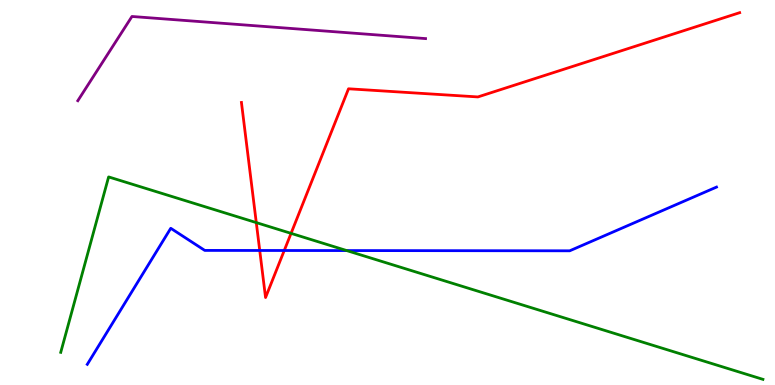[{'lines': ['blue', 'red'], 'intersections': [{'x': 3.35, 'y': 3.49}, {'x': 3.67, 'y': 3.49}]}, {'lines': ['green', 'red'], 'intersections': [{'x': 3.31, 'y': 4.22}, {'x': 3.76, 'y': 3.94}]}, {'lines': ['purple', 'red'], 'intersections': []}, {'lines': ['blue', 'green'], 'intersections': [{'x': 4.47, 'y': 3.49}]}, {'lines': ['blue', 'purple'], 'intersections': []}, {'lines': ['green', 'purple'], 'intersections': []}]